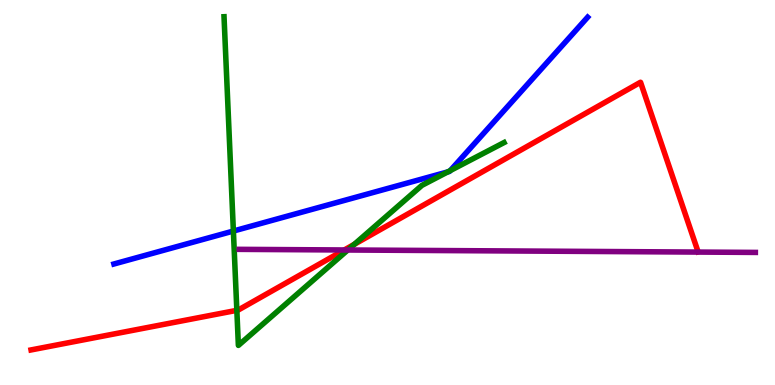[{'lines': ['blue', 'red'], 'intersections': []}, {'lines': ['green', 'red'], 'intersections': [{'x': 3.06, 'y': 1.94}, {'x': 4.57, 'y': 3.66}]}, {'lines': ['purple', 'red'], 'intersections': [{'x': 4.44, 'y': 3.51}]}, {'lines': ['blue', 'green'], 'intersections': [{'x': 3.01, 'y': 4.0}, {'x': 5.78, 'y': 5.53}, {'x': 5.81, 'y': 5.57}]}, {'lines': ['blue', 'purple'], 'intersections': []}, {'lines': ['green', 'purple'], 'intersections': [{'x': 4.49, 'y': 3.51}]}]